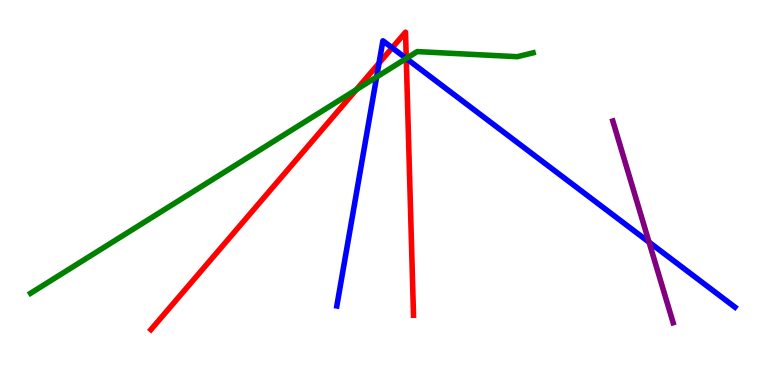[{'lines': ['blue', 'red'], 'intersections': [{'x': 4.89, 'y': 8.36}, {'x': 5.06, 'y': 8.76}, {'x': 5.24, 'y': 8.48}]}, {'lines': ['green', 'red'], 'intersections': [{'x': 4.6, 'y': 7.67}, {'x': 5.24, 'y': 8.48}]}, {'lines': ['purple', 'red'], 'intersections': []}, {'lines': ['blue', 'green'], 'intersections': [{'x': 4.86, 'y': 8.0}, {'x': 5.24, 'y': 8.48}]}, {'lines': ['blue', 'purple'], 'intersections': [{'x': 8.37, 'y': 3.71}]}, {'lines': ['green', 'purple'], 'intersections': []}]